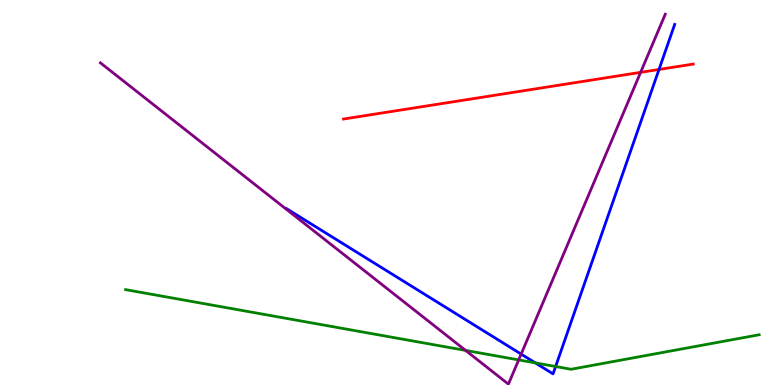[{'lines': ['blue', 'red'], 'intersections': [{'x': 8.5, 'y': 8.2}]}, {'lines': ['green', 'red'], 'intersections': []}, {'lines': ['purple', 'red'], 'intersections': [{'x': 8.27, 'y': 8.12}]}, {'lines': ['blue', 'green'], 'intersections': [{'x': 6.91, 'y': 0.575}, {'x': 7.17, 'y': 0.48}]}, {'lines': ['blue', 'purple'], 'intersections': [{'x': 6.72, 'y': 0.803}]}, {'lines': ['green', 'purple'], 'intersections': [{'x': 6.01, 'y': 0.898}, {'x': 6.69, 'y': 0.652}]}]